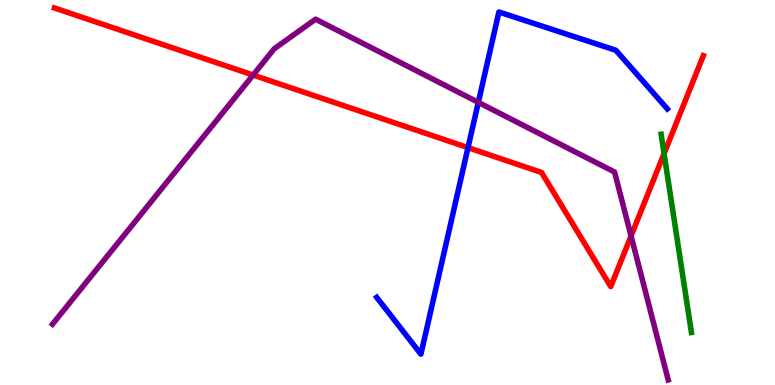[{'lines': ['blue', 'red'], 'intersections': [{'x': 6.04, 'y': 6.17}]}, {'lines': ['green', 'red'], 'intersections': [{'x': 8.57, 'y': 6.01}]}, {'lines': ['purple', 'red'], 'intersections': [{'x': 3.27, 'y': 8.05}, {'x': 8.14, 'y': 3.87}]}, {'lines': ['blue', 'green'], 'intersections': []}, {'lines': ['blue', 'purple'], 'intersections': [{'x': 6.17, 'y': 7.34}]}, {'lines': ['green', 'purple'], 'intersections': []}]